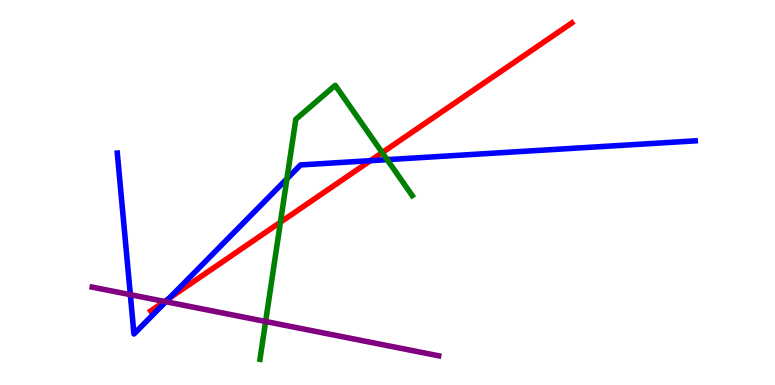[{'lines': ['blue', 'red'], 'intersections': [{'x': 2.18, 'y': 2.25}, {'x': 4.78, 'y': 5.83}]}, {'lines': ['green', 'red'], 'intersections': [{'x': 3.62, 'y': 4.23}, {'x': 4.93, 'y': 6.04}]}, {'lines': ['purple', 'red'], 'intersections': [{'x': 2.12, 'y': 2.17}]}, {'lines': ['blue', 'green'], 'intersections': [{'x': 3.7, 'y': 5.36}, {'x': 5.0, 'y': 5.85}]}, {'lines': ['blue', 'purple'], 'intersections': [{'x': 1.68, 'y': 2.35}, {'x': 2.14, 'y': 2.16}]}, {'lines': ['green', 'purple'], 'intersections': [{'x': 3.43, 'y': 1.65}]}]